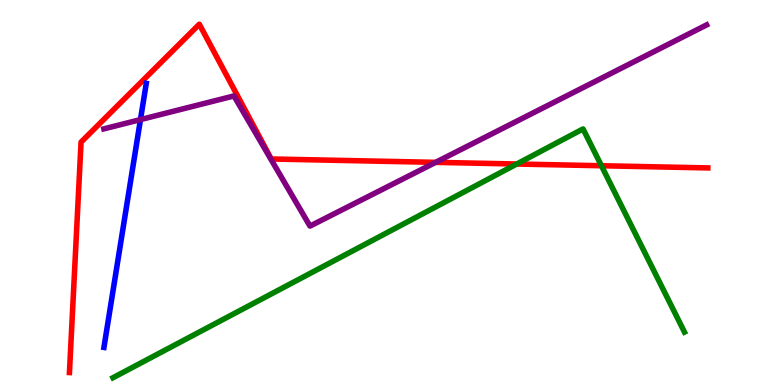[{'lines': ['blue', 'red'], 'intersections': []}, {'lines': ['green', 'red'], 'intersections': [{'x': 6.67, 'y': 5.74}, {'x': 7.76, 'y': 5.69}]}, {'lines': ['purple', 'red'], 'intersections': [{'x': 5.62, 'y': 5.78}]}, {'lines': ['blue', 'green'], 'intersections': []}, {'lines': ['blue', 'purple'], 'intersections': [{'x': 1.81, 'y': 6.89}]}, {'lines': ['green', 'purple'], 'intersections': []}]